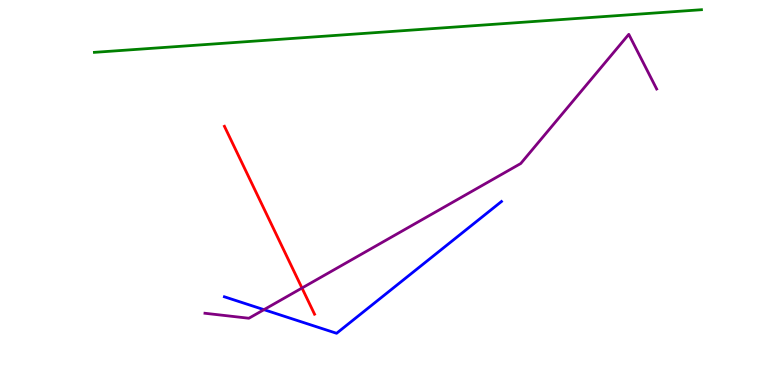[{'lines': ['blue', 'red'], 'intersections': []}, {'lines': ['green', 'red'], 'intersections': []}, {'lines': ['purple', 'red'], 'intersections': [{'x': 3.9, 'y': 2.52}]}, {'lines': ['blue', 'green'], 'intersections': []}, {'lines': ['blue', 'purple'], 'intersections': [{'x': 3.41, 'y': 1.96}]}, {'lines': ['green', 'purple'], 'intersections': []}]